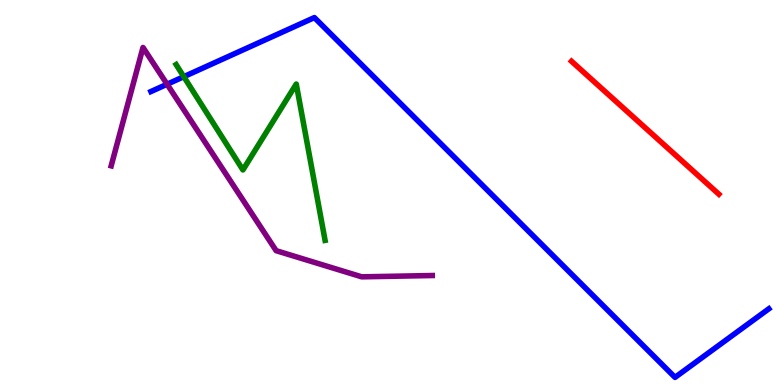[{'lines': ['blue', 'red'], 'intersections': []}, {'lines': ['green', 'red'], 'intersections': []}, {'lines': ['purple', 'red'], 'intersections': []}, {'lines': ['blue', 'green'], 'intersections': [{'x': 2.37, 'y': 8.01}]}, {'lines': ['blue', 'purple'], 'intersections': [{'x': 2.16, 'y': 7.81}]}, {'lines': ['green', 'purple'], 'intersections': []}]